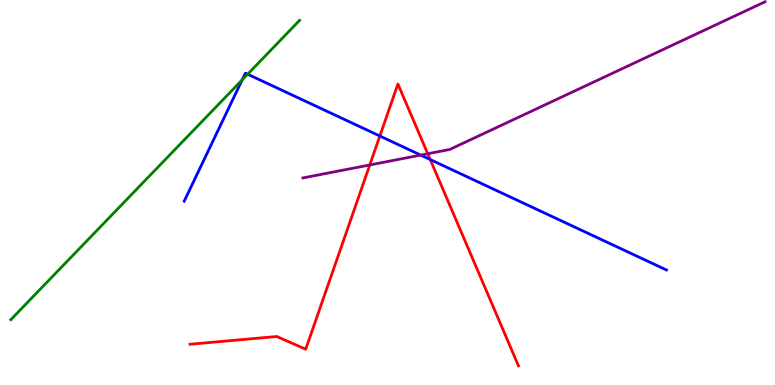[{'lines': ['blue', 'red'], 'intersections': [{'x': 4.9, 'y': 6.47}, {'x': 5.55, 'y': 5.86}]}, {'lines': ['green', 'red'], 'intersections': []}, {'lines': ['purple', 'red'], 'intersections': [{'x': 4.77, 'y': 5.72}, {'x': 5.52, 'y': 6.01}]}, {'lines': ['blue', 'green'], 'intersections': [{'x': 3.13, 'y': 7.93}, {'x': 3.2, 'y': 8.07}]}, {'lines': ['blue', 'purple'], 'intersections': [{'x': 5.43, 'y': 5.97}]}, {'lines': ['green', 'purple'], 'intersections': []}]